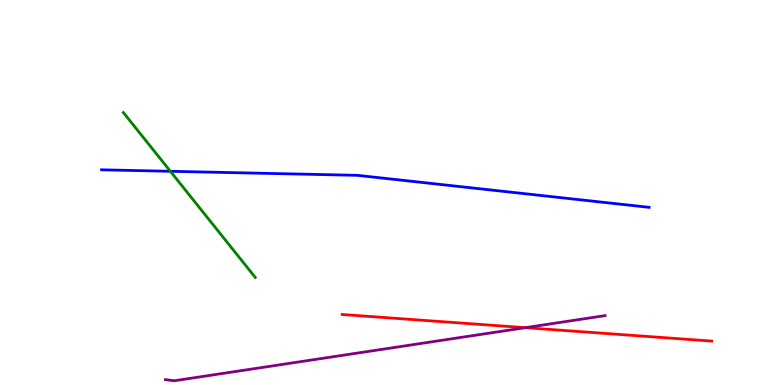[{'lines': ['blue', 'red'], 'intersections': []}, {'lines': ['green', 'red'], 'intersections': []}, {'lines': ['purple', 'red'], 'intersections': [{'x': 6.78, 'y': 1.49}]}, {'lines': ['blue', 'green'], 'intersections': [{'x': 2.2, 'y': 5.55}]}, {'lines': ['blue', 'purple'], 'intersections': []}, {'lines': ['green', 'purple'], 'intersections': []}]